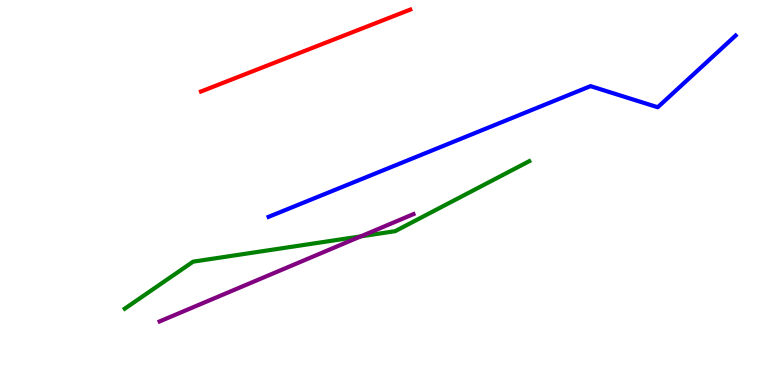[{'lines': ['blue', 'red'], 'intersections': []}, {'lines': ['green', 'red'], 'intersections': []}, {'lines': ['purple', 'red'], 'intersections': []}, {'lines': ['blue', 'green'], 'intersections': []}, {'lines': ['blue', 'purple'], 'intersections': []}, {'lines': ['green', 'purple'], 'intersections': [{'x': 4.66, 'y': 3.86}]}]